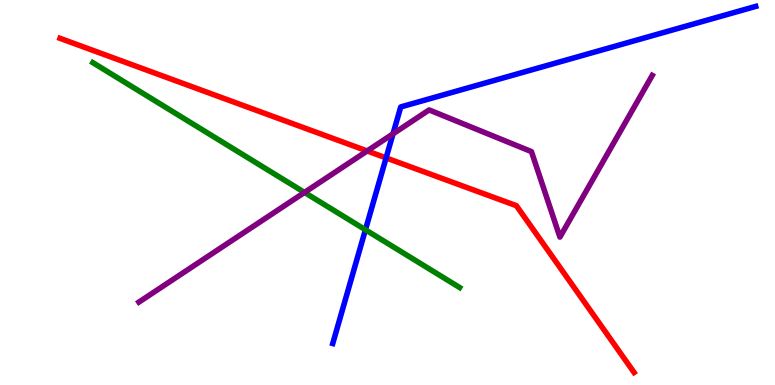[{'lines': ['blue', 'red'], 'intersections': [{'x': 4.98, 'y': 5.9}]}, {'lines': ['green', 'red'], 'intersections': []}, {'lines': ['purple', 'red'], 'intersections': [{'x': 4.74, 'y': 6.08}]}, {'lines': ['blue', 'green'], 'intersections': [{'x': 4.72, 'y': 4.03}]}, {'lines': ['blue', 'purple'], 'intersections': [{'x': 5.07, 'y': 6.52}]}, {'lines': ['green', 'purple'], 'intersections': [{'x': 3.93, 'y': 5.0}]}]